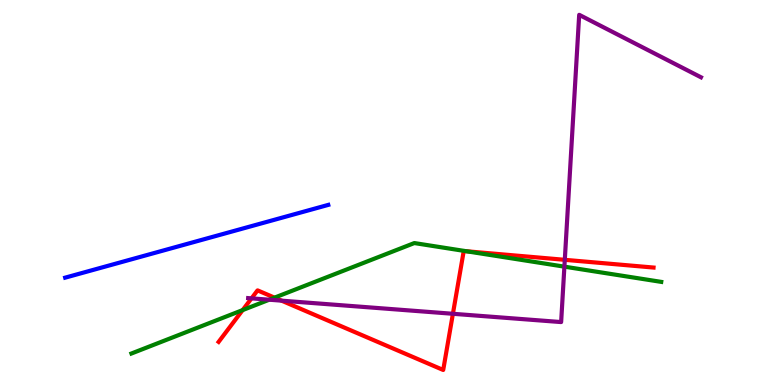[{'lines': ['blue', 'red'], 'intersections': []}, {'lines': ['green', 'red'], 'intersections': [{'x': 3.13, 'y': 1.95}, {'x': 3.54, 'y': 2.27}, {'x': 6.02, 'y': 3.47}]}, {'lines': ['purple', 'red'], 'intersections': [{'x': 3.25, 'y': 2.25}, {'x': 3.63, 'y': 2.19}, {'x': 5.84, 'y': 1.85}, {'x': 7.29, 'y': 3.25}]}, {'lines': ['blue', 'green'], 'intersections': []}, {'lines': ['blue', 'purple'], 'intersections': []}, {'lines': ['green', 'purple'], 'intersections': [{'x': 3.47, 'y': 2.22}, {'x': 7.28, 'y': 3.07}]}]